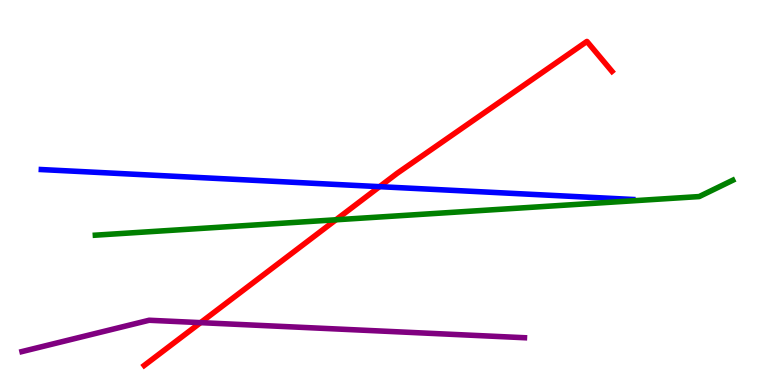[{'lines': ['blue', 'red'], 'intersections': [{'x': 4.9, 'y': 5.15}]}, {'lines': ['green', 'red'], 'intersections': [{'x': 4.33, 'y': 4.29}]}, {'lines': ['purple', 'red'], 'intersections': [{'x': 2.59, 'y': 1.62}]}, {'lines': ['blue', 'green'], 'intersections': []}, {'lines': ['blue', 'purple'], 'intersections': []}, {'lines': ['green', 'purple'], 'intersections': []}]